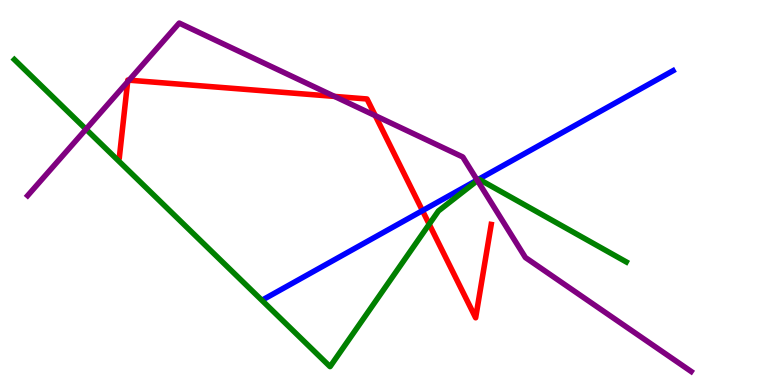[{'lines': ['blue', 'red'], 'intersections': [{'x': 5.45, 'y': 4.53}]}, {'lines': ['green', 'red'], 'intersections': [{'x': 5.54, 'y': 4.18}]}, {'lines': ['purple', 'red'], 'intersections': [{'x': 1.65, 'y': 7.88}, {'x': 1.67, 'y': 7.92}, {'x': 4.32, 'y': 7.5}, {'x': 4.84, 'y': 7.0}]}, {'lines': ['blue', 'green'], 'intersections': []}, {'lines': ['blue', 'purple'], 'intersections': [{'x': 6.16, 'y': 5.32}]}, {'lines': ['green', 'purple'], 'intersections': [{'x': 1.11, 'y': 6.64}, {'x': 6.16, 'y': 5.31}]}]